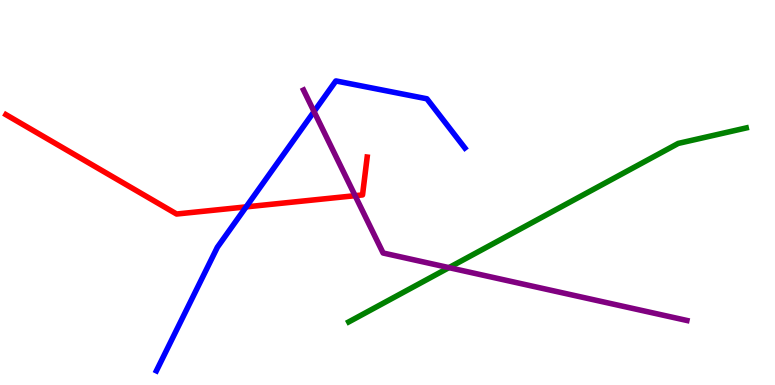[{'lines': ['blue', 'red'], 'intersections': [{'x': 3.18, 'y': 4.63}]}, {'lines': ['green', 'red'], 'intersections': []}, {'lines': ['purple', 'red'], 'intersections': [{'x': 4.58, 'y': 4.92}]}, {'lines': ['blue', 'green'], 'intersections': []}, {'lines': ['blue', 'purple'], 'intersections': [{'x': 4.05, 'y': 7.1}]}, {'lines': ['green', 'purple'], 'intersections': [{'x': 5.79, 'y': 3.05}]}]